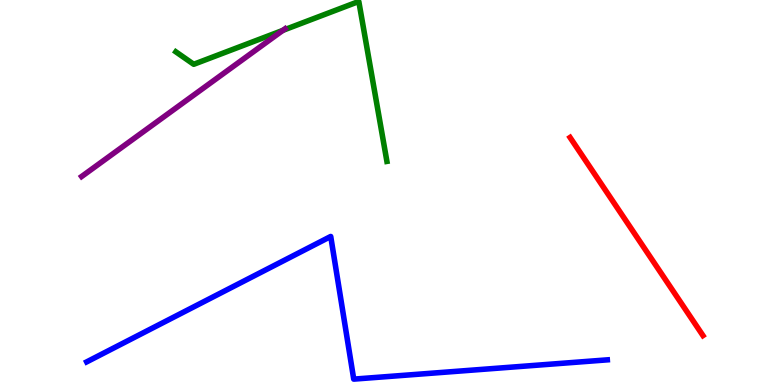[{'lines': ['blue', 'red'], 'intersections': []}, {'lines': ['green', 'red'], 'intersections': []}, {'lines': ['purple', 'red'], 'intersections': []}, {'lines': ['blue', 'green'], 'intersections': []}, {'lines': ['blue', 'purple'], 'intersections': []}, {'lines': ['green', 'purple'], 'intersections': [{'x': 3.65, 'y': 9.21}]}]